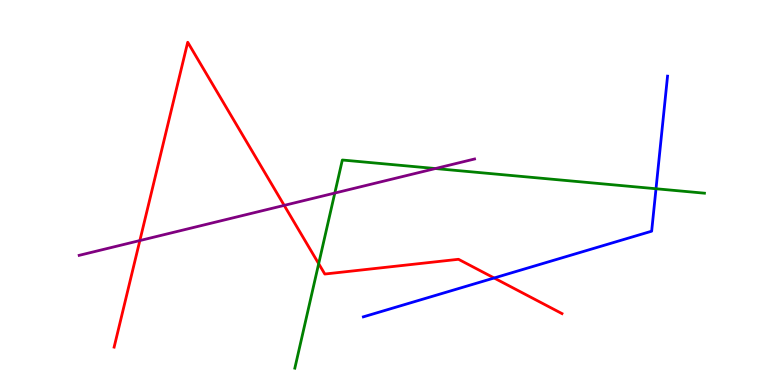[{'lines': ['blue', 'red'], 'intersections': [{'x': 6.38, 'y': 2.78}]}, {'lines': ['green', 'red'], 'intersections': [{'x': 4.11, 'y': 3.15}]}, {'lines': ['purple', 'red'], 'intersections': [{'x': 1.8, 'y': 3.75}, {'x': 3.67, 'y': 4.67}]}, {'lines': ['blue', 'green'], 'intersections': [{'x': 8.46, 'y': 5.1}]}, {'lines': ['blue', 'purple'], 'intersections': []}, {'lines': ['green', 'purple'], 'intersections': [{'x': 4.32, 'y': 4.99}, {'x': 5.62, 'y': 5.62}]}]